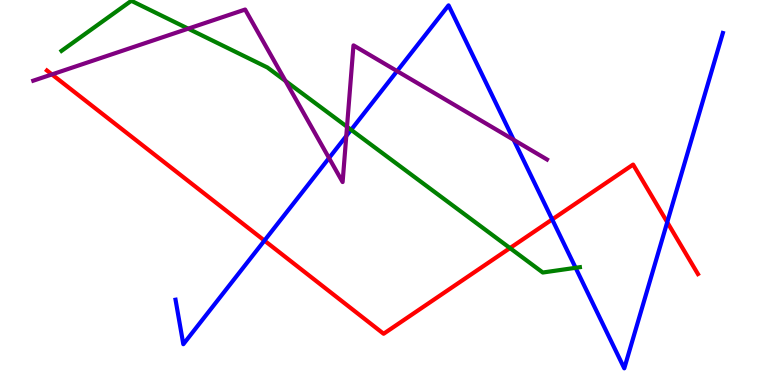[{'lines': ['blue', 'red'], 'intersections': [{'x': 3.41, 'y': 3.75}, {'x': 7.13, 'y': 4.3}, {'x': 8.61, 'y': 4.23}]}, {'lines': ['green', 'red'], 'intersections': [{'x': 6.58, 'y': 3.56}]}, {'lines': ['purple', 'red'], 'intersections': [{'x': 0.67, 'y': 8.07}]}, {'lines': ['blue', 'green'], 'intersections': [{'x': 4.53, 'y': 6.63}, {'x': 7.43, 'y': 3.04}]}, {'lines': ['blue', 'purple'], 'intersections': [{'x': 4.25, 'y': 5.9}, {'x': 4.47, 'y': 6.47}, {'x': 5.12, 'y': 8.15}, {'x': 6.63, 'y': 6.37}]}, {'lines': ['green', 'purple'], 'intersections': [{'x': 2.43, 'y': 9.26}, {'x': 3.68, 'y': 7.9}, {'x': 4.48, 'y': 6.71}]}]